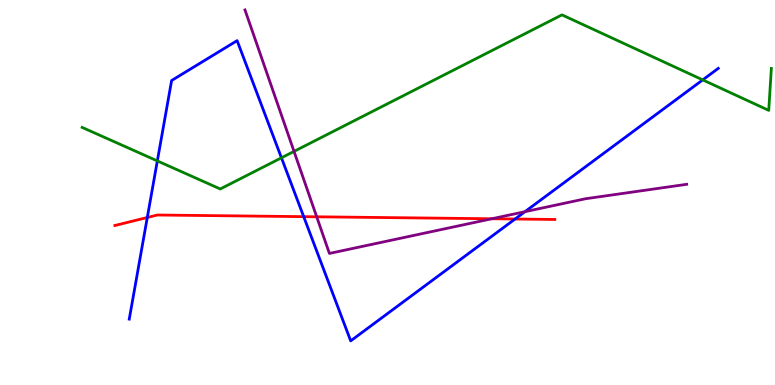[{'lines': ['blue', 'red'], 'intersections': [{'x': 1.9, 'y': 4.35}, {'x': 3.92, 'y': 4.37}, {'x': 6.65, 'y': 4.31}]}, {'lines': ['green', 'red'], 'intersections': []}, {'lines': ['purple', 'red'], 'intersections': [{'x': 4.09, 'y': 4.37}, {'x': 6.35, 'y': 4.32}]}, {'lines': ['blue', 'green'], 'intersections': [{'x': 2.03, 'y': 5.82}, {'x': 3.63, 'y': 5.9}, {'x': 9.07, 'y': 7.92}]}, {'lines': ['blue', 'purple'], 'intersections': [{'x': 6.77, 'y': 4.5}]}, {'lines': ['green', 'purple'], 'intersections': [{'x': 3.79, 'y': 6.07}]}]